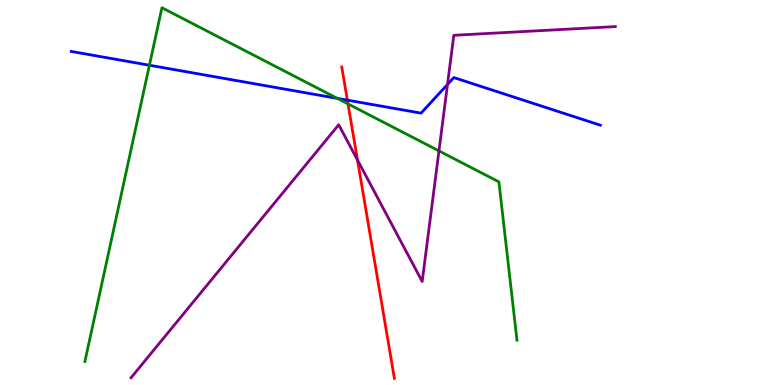[{'lines': ['blue', 'red'], 'intersections': [{'x': 4.48, 'y': 7.4}]}, {'lines': ['green', 'red'], 'intersections': [{'x': 4.49, 'y': 7.3}]}, {'lines': ['purple', 'red'], 'intersections': [{'x': 4.61, 'y': 5.84}]}, {'lines': ['blue', 'green'], 'intersections': [{'x': 1.93, 'y': 8.31}, {'x': 4.35, 'y': 7.45}]}, {'lines': ['blue', 'purple'], 'intersections': [{'x': 5.77, 'y': 7.81}]}, {'lines': ['green', 'purple'], 'intersections': [{'x': 5.66, 'y': 6.08}]}]